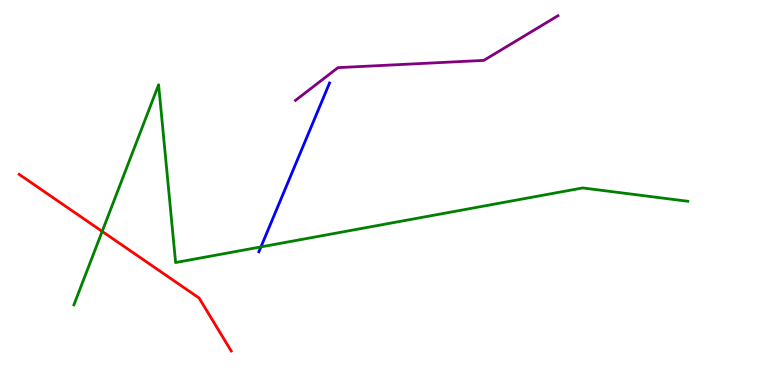[{'lines': ['blue', 'red'], 'intersections': []}, {'lines': ['green', 'red'], 'intersections': [{'x': 1.32, 'y': 3.99}]}, {'lines': ['purple', 'red'], 'intersections': []}, {'lines': ['blue', 'green'], 'intersections': [{'x': 3.37, 'y': 3.59}]}, {'lines': ['blue', 'purple'], 'intersections': []}, {'lines': ['green', 'purple'], 'intersections': []}]